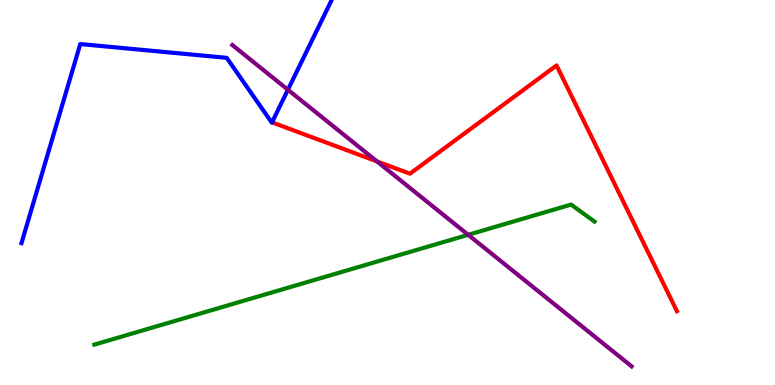[{'lines': ['blue', 'red'], 'intersections': []}, {'lines': ['green', 'red'], 'intersections': []}, {'lines': ['purple', 'red'], 'intersections': [{'x': 4.86, 'y': 5.81}]}, {'lines': ['blue', 'green'], 'intersections': []}, {'lines': ['blue', 'purple'], 'intersections': [{'x': 3.72, 'y': 7.67}]}, {'lines': ['green', 'purple'], 'intersections': [{'x': 6.04, 'y': 3.9}]}]